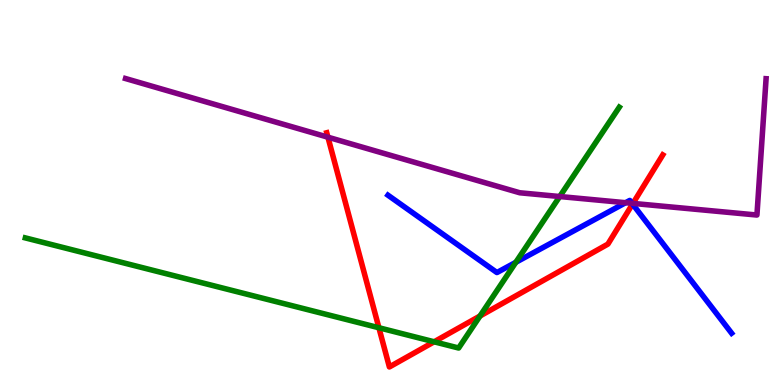[{'lines': ['blue', 'red'], 'intersections': [{'x': 8.16, 'y': 4.7}]}, {'lines': ['green', 'red'], 'intersections': [{'x': 4.89, 'y': 1.49}, {'x': 5.6, 'y': 1.12}, {'x': 6.19, 'y': 1.79}]}, {'lines': ['purple', 'red'], 'intersections': [{'x': 4.23, 'y': 6.44}, {'x': 8.17, 'y': 4.72}]}, {'lines': ['blue', 'green'], 'intersections': [{'x': 6.66, 'y': 3.19}]}, {'lines': ['blue', 'purple'], 'intersections': [{'x': 8.07, 'y': 4.73}, {'x': 8.15, 'y': 4.72}]}, {'lines': ['green', 'purple'], 'intersections': [{'x': 7.22, 'y': 4.9}]}]